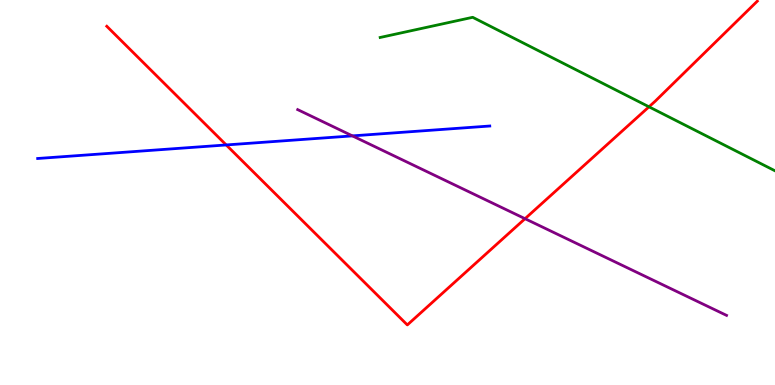[{'lines': ['blue', 'red'], 'intersections': [{'x': 2.92, 'y': 6.24}]}, {'lines': ['green', 'red'], 'intersections': [{'x': 8.37, 'y': 7.23}]}, {'lines': ['purple', 'red'], 'intersections': [{'x': 6.77, 'y': 4.32}]}, {'lines': ['blue', 'green'], 'intersections': []}, {'lines': ['blue', 'purple'], 'intersections': [{'x': 4.55, 'y': 6.47}]}, {'lines': ['green', 'purple'], 'intersections': []}]